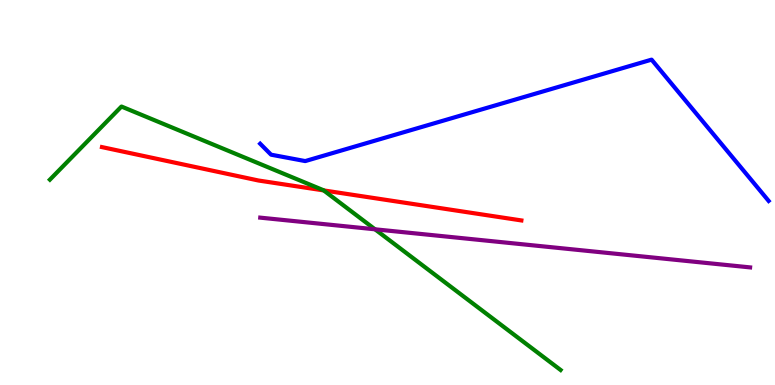[{'lines': ['blue', 'red'], 'intersections': []}, {'lines': ['green', 'red'], 'intersections': [{'x': 4.18, 'y': 5.05}]}, {'lines': ['purple', 'red'], 'intersections': []}, {'lines': ['blue', 'green'], 'intersections': []}, {'lines': ['blue', 'purple'], 'intersections': []}, {'lines': ['green', 'purple'], 'intersections': [{'x': 4.84, 'y': 4.04}]}]